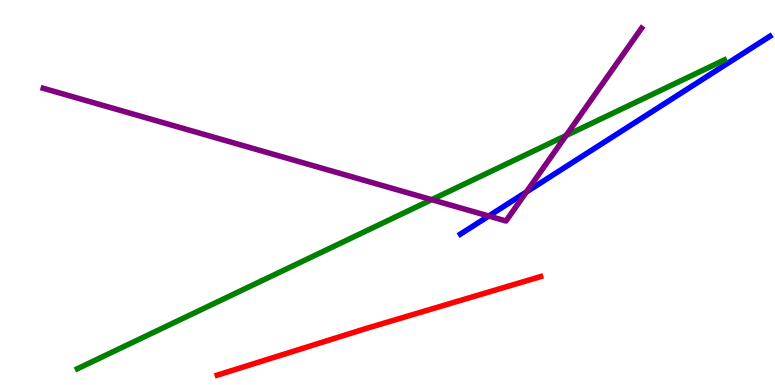[{'lines': ['blue', 'red'], 'intersections': []}, {'lines': ['green', 'red'], 'intersections': []}, {'lines': ['purple', 'red'], 'intersections': []}, {'lines': ['blue', 'green'], 'intersections': []}, {'lines': ['blue', 'purple'], 'intersections': [{'x': 6.31, 'y': 4.39}, {'x': 6.79, 'y': 5.01}]}, {'lines': ['green', 'purple'], 'intersections': [{'x': 5.57, 'y': 4.81}, {'x': 7.3, 'y': 6.48}]}]